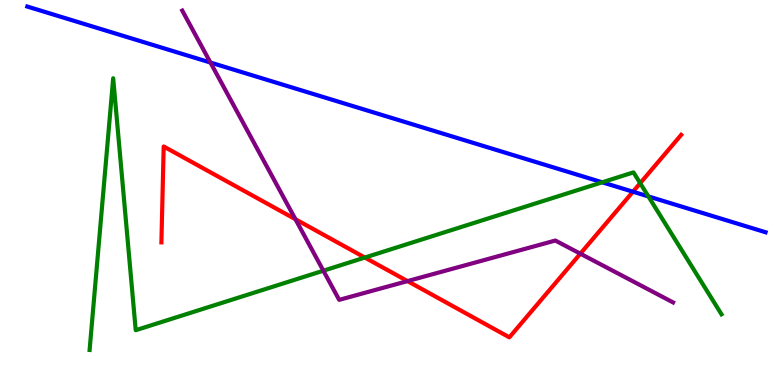[{'lines': ['blue', 'red'], 'intersections': [{'x': 8.17, 'y': 5.02}]}, {'lines': ['green', 'red'], 'intersections': [{'x': 4.71, 'y': 3.31}, {'x': 8.26, 'y': 5.24}]}, {'lines': ['purple', 'red'], 'intersections': [{'x': 3.81, 'y': 4.31}, {'x': 5.26, 'y': 2.7}, {'x': 7.49, 'y': 3.41}]}, {'lines': ['blue', 'green'], 'intersections': [{'x': 7.77, 'y': 5.26}, {'x': 8.37, 'y': 4.9}]}, {'lines': ['blue', 'purple'], 'intersections': [{'x': 2.72, 'y': 8.38}]}, {'lines': ['green', 'purple'], 'intersections': [{'x': 4.17, 'y': 2.97}]}]